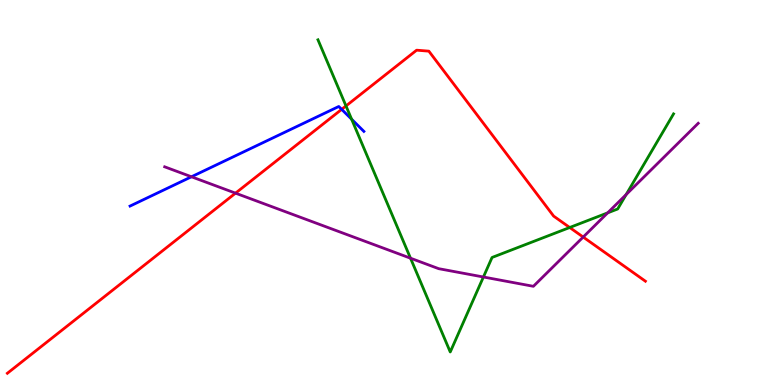[{'lines': ['blue', 'red'], 'intersections': [{'x': 4.41, 'y': 7.16}]}, {'lines': ['green', 'red'], 'intersections': [{'x': 4.46, 'y': 7.25}, {'x': 7.35, 'y': 4.09}]}, {'lines': ['purple', 'red'], 'intersections': [{'x': 3.04, 'y': 4.98}, {'x': 7.52, 'y': 3.84}]}, {'lines': ['blue', 'green'], 'intersections': [{'x': 4.54, 'y': 6.9}]}, {'lines': ['blue', 'purple'], 'intersections': [{'x': 2.47, 'y': 5.41}]}, {'lines': ['green', 'purple'], 'intersections': [{'x': 5.3, 'y': 3.29}, {'x': 6.24, 'y': 2.81}, {'x': 7.84, 'y': 4.47}, {'x': 8.08, 'y': 4.95}]}]